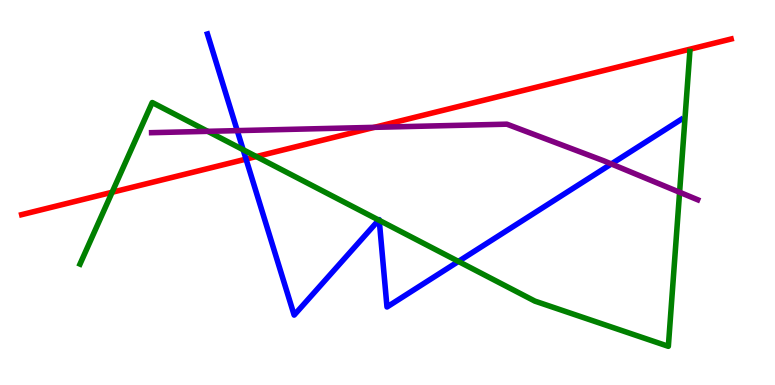[{'lines': ['blue', 'red'], 'intersections': [{'x': 3.17, 'y': 5.87}]}, {'lines': ['green', 'red'], 'intersections': [{'x': 1.45, 'y': 5.01}, {'x': 3.31, 'y': 5.93}]}, {'lines': ['purple', 'red'], 'intersections': [{'x': 4.83, 'y': 6.69}]}, {'lines': ['blue', 'green'], 'intersections': [{'x': 3.14, 'y': 6.11}, {'x': 4.89, 'y': 4.28}, {'x': 4.89, 'y': 4.28}, {'x': 5.92, 'y': 3.21}]}, {'lines': ['blue', 'purple'], 'intersections': [{'x': 3.06, 'y': 6.61}, {'x': 7.89, 'y': 5.74}]}, {'lines': ['green', 'purple'], 'intersections': [{'x': 2.68, 'y': 6.59}, {'x': 8.77, 'y': 5.01}]}]